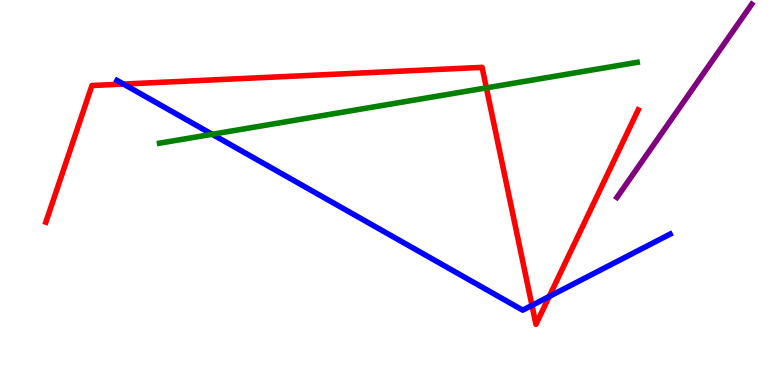[{'lines': ['blue', 'red'], 'intersections': [{'x': 1.59, 'y': 7.82}, {'x': 6.86, 'y': 2.07}, {'x': 7.09, 'y': 2.3}]}, {'lines': ['green', 'red'], 'intersections': [{'x': 6.28, 'y': 7.72}]}, {'lines': ['purple', 'red'], 'intersections': []}, {'lines': ['blue', 'green'], 'intersections': [{'x': 2.74, 'y': 6.51}]}, {'lines': ['blue', 'purple'], 'intersections': []}, {'lines': ['green', 'purple'], 'intersections': []}]